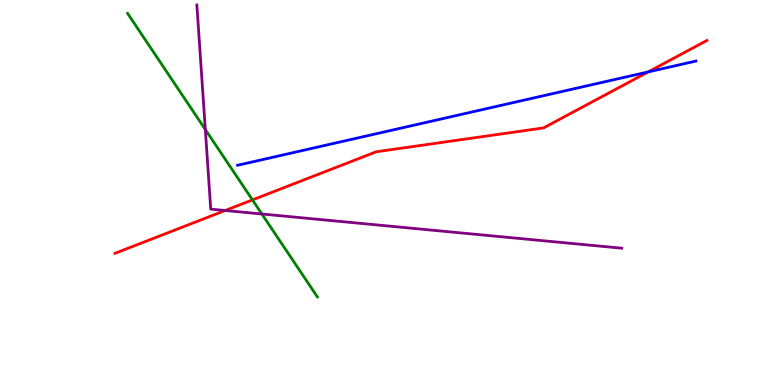[{'lines': ['blue', 'red'], 'intersections': [{'x': 8.36, 'y': 8.13}]}, {'lines': ['green', 'red'], 'intersections': [{'x': 3.26, 'y': 4.81}]}, {'lines': ['purple', 'red'], 'intersections': [{'x': 2.91, 'y': 4.53}]}, {'lines': ['blue', 'green'], 'intersections': []}, {'lines': ['blue', 'purple'], 'intersections': []}, {'lines': ['green', 'purple'], 'intersections': [{'x': 2.65, 'y': 6.64}, {'x': 3.38, 'y': 4.44}]}]